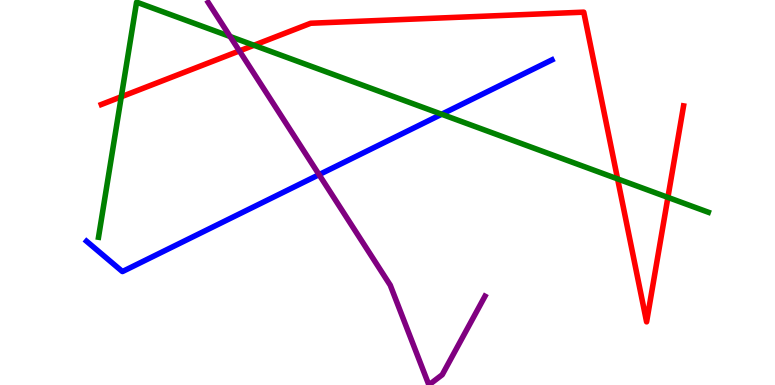[{'lines': ['blue', 'red'], 'intersections': []}, {'lines': ['green', 'red'], 'intersections': [{'x': 1.56, 'y': 7.49}, {'x': 3.28, 'y': 8.82}, {'x': 7.97, 'y': 5.35}, {'x': 8.62, 'y': 4.87}]}, {'lines': ['purple', 'red'], 'intersections': [{'x': 3.09, 'y': 8.68}]}, {'lines': ['blue', 'green'], 'intersections': [{'x': 5.7, 'y': 7.03}]}, {'lines': ['blue', 'purple'], 'intersections': [{'x': 4.12, 'y': 5.46}]}, {'lines': ['green', 'purple'], 'intersections': [{'x': 2.97, 'y': 9.05}]}]